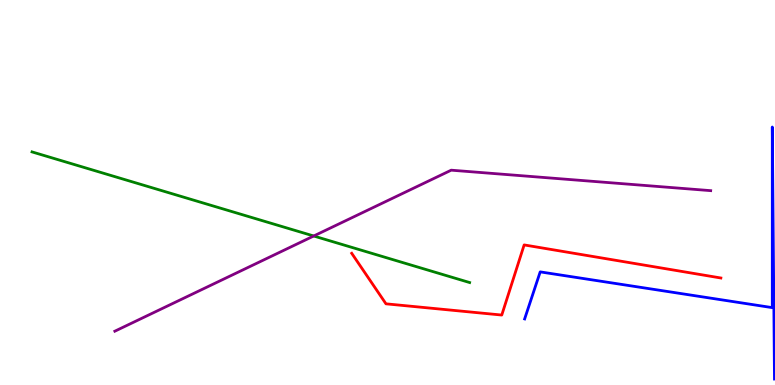[{'lines': ['blue', 'red'], 'intersections': []}, {'lines': ['green', 'red'], 'intersections': []}, {'lines': ['purple', 'red'], 'intersections': []}, {'lines': ['blue', 'green'], 'intersections': []}, {'lines': ['blue', 'purple'], 'intersections': []}, {'lines': ['green', 'purple'], 'intersections': [{'x': 4.05, 'y': 3.87}]}]